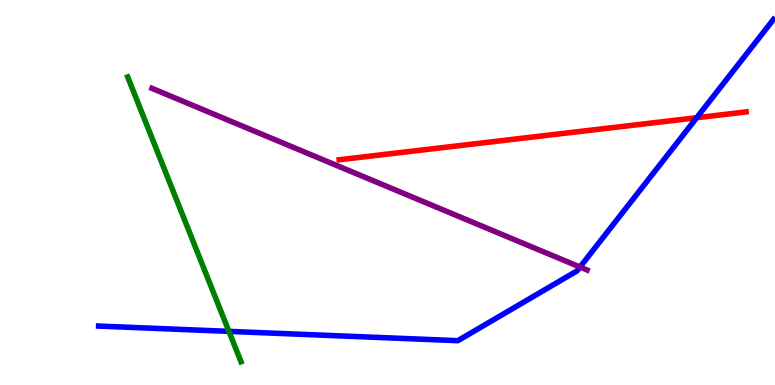[{'lines': ['blue', 'red'], 'intersections': [{'x': 8.99, 'y': 6.94}]}, {'lines': ['green', 'red'], 'intersections': []}, {'lines': ['purple', 'red'], 'intersections': []}, {'lines': ['blue', 'green'], 'intersections': [{'x': 2.95, 'y': 1.39}]}, {'lines': ['blue', 'purple'], 'intersections': [{'x': 7.48, 'y': 3.06}]}, {'lines': ['green', 'purple'], 'intersections': []}]